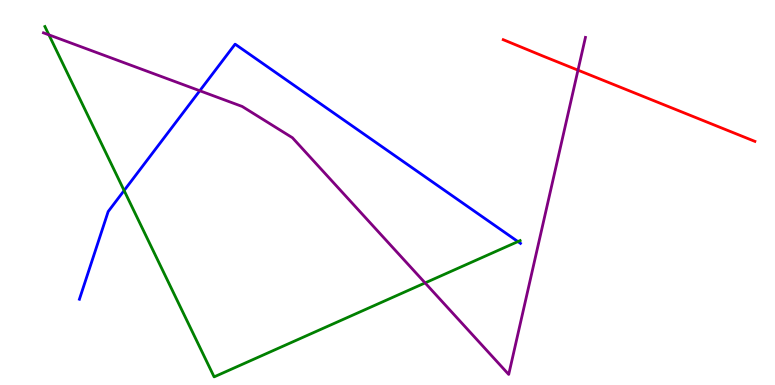[{'lines': ['blue', 'red'], 'intersections': []}, {'lines': ['green', 'red'], 'intersections': []}, {'lines': ['purple', 'red'], 'intersections': [{'x': 7.46, 'y': 8.18}]}, {'lines': ['blue', 'green'], 'intersections': [{'x': 1.6, 'y': 5.05}, {'x': 6.68, 'y': 3.73}]}, {'lines': ['blue', 'purple'], 'intersections': [{'x': 2.58, 'y': 7.64}]}, {'lines': ['green', 'purple'], 'intersections': [{'x': 0.631, 'y': 9.09}, {'x': 5.49, 'y': 2.65}]}]